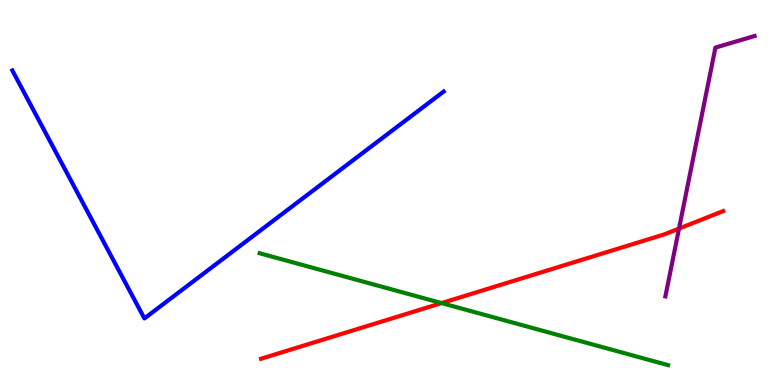[{'lines': ['blue', 'red'], 'intersections': []}, {'lines': ['green', 'red'], 'intersections': [{'x': 5.7, 'y': 2.13}]}, {'lines': ['purple', 'red'], 'intersections': [{'x': 8.76, 'y': 4.06}]}, {'lines': ['blue', 'green'], 'intersections': []}, {'lines': ['blue', 'purple'], 'intersections': []}, {'lines': ['green', 'purple'], 'intersections': []}]